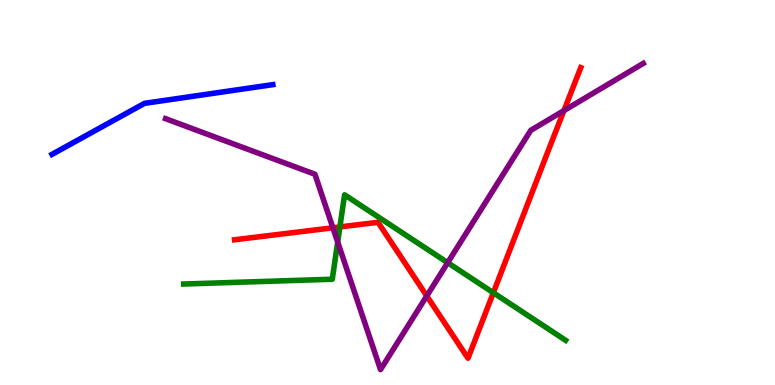[{'lines': ['blue', 'red'], 'intersections': []}, {'lines': ['green', 'red'], 'intersections': [{'x': 4.39, 'y': 4.11}, {'x': 6.37, 'y': 2.4}]}, {'lines': ['purple', 'red'], 'intersections': [{'x': 4.3, 'y': 4.08}, {'x': 5.51, 'y': 2.31}, {'x': 7.28, 'y': 7.13}]}, {'lines': ['blue', 'green'], 'intersections': []}, {'lines': ['blue', 'purple'], 'intersections': []}, {'lines': ['green', 'purple'], 'intersections': [{'x': 4.36, 'y': 3.71}, {'x': 5.78, 'y': 3.18}]}]